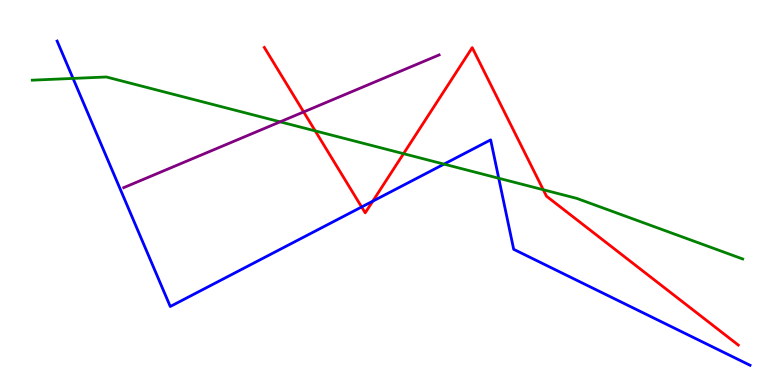[{'lines': ['blue', 'red'], 'intersections': [{'x': 4.67, 'y': 4.62}, {'x': 4.81, 'y': 4.77}]}, {'lines': ['green', 'red'], 'intersections': [{'x': 4.07, 'y': 6.6}, {'x': 5.21, 'y': 6.01}, {'x': 7.01, 'y': 5.07}]}, {'lines': ['purple', 'red'], 'intersections': [{'x': 3.92, 'y': 7.09}]}, {'lines': ['blue', 'green'], 'intersections': [{'x': 0.943, 'y': 7.96}, {'x': 5.73, 'y': 5.74}, {'x': 6.44, 'y': 5.37}]}, {'lines': ['blue', 'purple'], 'intersections': []}, {'lines': ['green', 'purple'], 'intersections': [{'x': 3.61, 'y': 6.84}]}]